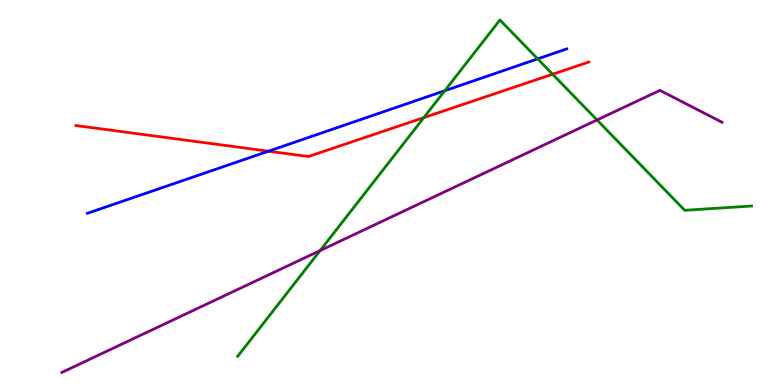[{'lines': ['blue', 'red'], 'intersections': [{'x': 3.46, 'y': 6.07}]}, {'lines': ['green', 'red'], 'intersections': [{'x': 5.47, 'y': 6.94}, {'x': 7.13, 'y': 8.07}]}, {'lines': ['purple', 'red'], 'intersections': []}, {'lines': ['blue', 'green'], 'intersections': [{'x': 5.74, 'y': 7.64}, {'x': 6.94, 'y': 8.47}]}, {'lines': ['blue', 'purple'], 'intersections': []}, {'lines': ['green', 'purple'], 'intersections': [{'x': 4.13, 'y': 3.49}, {'x': 7.7, 'y': 6.88}]}]